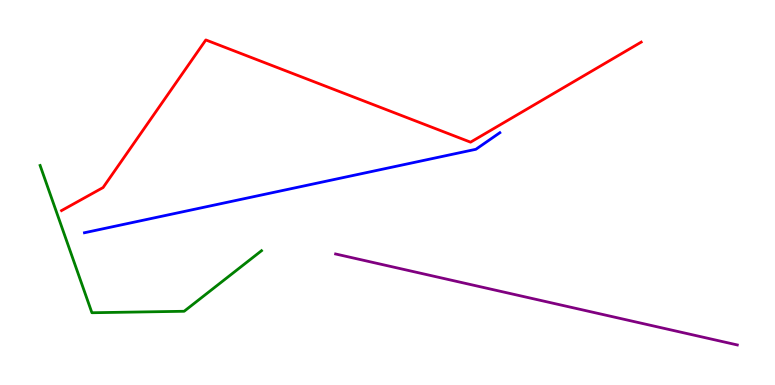[{'lines': ['blue', 'red'], 'intersections': []}, {'lines': ['green', 'red'], 'intersections': []}, {'lines': ['purple', 'red'], 'intersections': []}, {'lines': ['blue', 'green'], 'intersections': []}, {'lines': ['blue', 'purple'], 'intersections': []}, {'lines': ['green', 'purple'], 'intersections': []}]